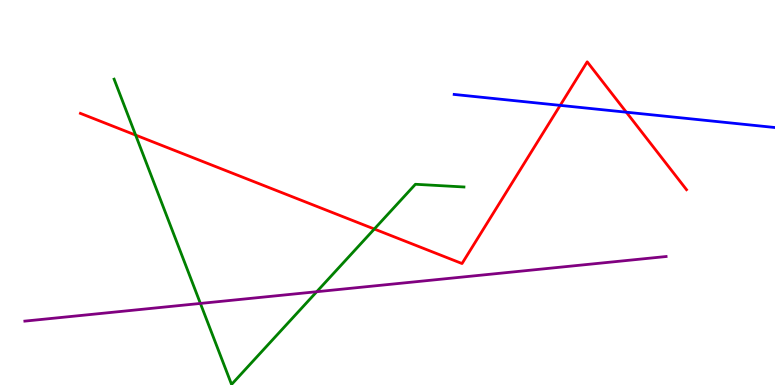[{'lines': ['blue', 'red'], 'intersections': [{'x': 7.23, 'y': 7.26}, {'x': 8.08, 'y': 7.09}]}, {'lines': ['green', 'red'], 'intersections': [{'x': 1.75, 'y': 6.49}, {'x': 4.83, 'y': 4.05}]}, {'lines': ['purple', 'red'], 'intersections': []}, {'lines': ['blue', 'green'], 'intersections': []}, {'lines': ['blue', 'purple'], 'intersections': []}, {'lines': ['green', 'purple'], 'intersections': [{'x': 2.59, 'y': 2.12}, {'x': 4.09, 'y': 2.42}]}]